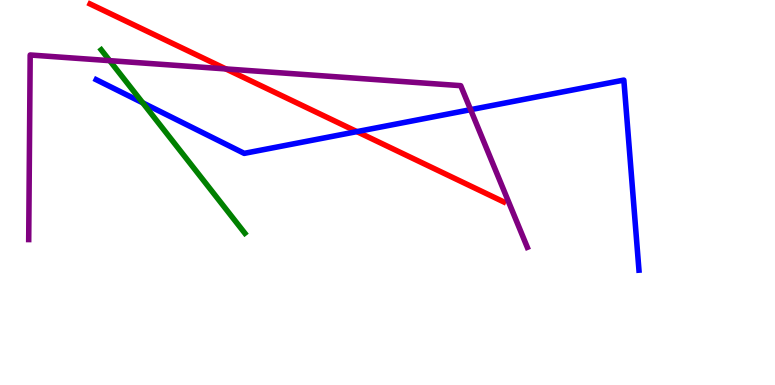[{'lines': ['blue', 'red'], 'intersections': [{'x': 4.6, 'y': 6.58}]}, {'lines': ['green', 'red'], 'intersections': []}, {'lines': ['purple', 'red'], 'intersections': [{'x': 2.91, 'y': 8.21}]}, {'lines': ['blue', 'green'], 'intersections': [{'x': 1.84, 'y': 7.33}]}, {'lines': ['blue', 'purple'], 'intersections': [{'x': 6.07, 'y': 7.15}]}, {'lines': ['green', 'purple'], 'intersections': [{'x': 1.42, 'y': 8.42}]}]